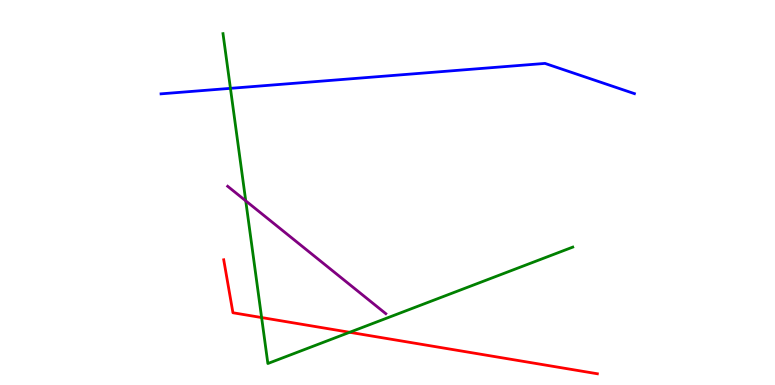[{'lines': ['blue', 'red'], 'intersections': []}, {'lines': ['green', 'red'], 'intersections': [{'x': 3.38, 'y': 1.75}, {'x': 4.51, 'y': 1.37}]}, {'lines': ['purple', 'red'], 'intersections': []}, {'lines': ['blue', 'green'], 'intersections': [{'x': 2.97, 'y': 7.71}]}, {'lines': ['blue', 'purple'], 'intersections': []}, {'lines': ['green', 'purple'], 'intersections': [{'x': 3.17, 'y': 4.78}]}]